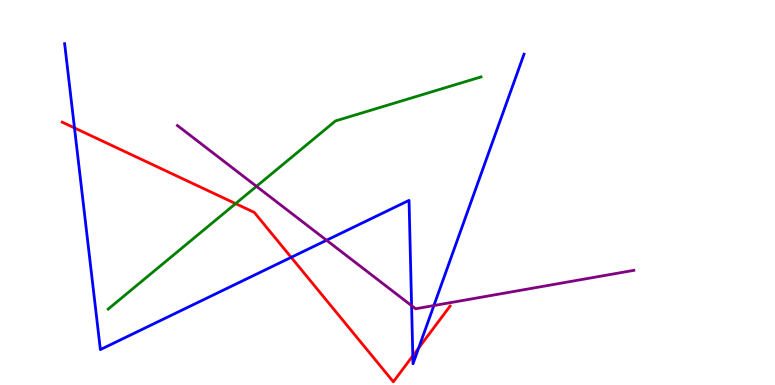[{'lines': ['blue', 'red'], 'intersections': [{'x': 0.961, 'y': 6.68}, {'x': 3.76, 'y': 3.32}, {'x': 5.33, 'y': 0.758}, {'x': 5.4, 'y': 0.961}]}, {'lines': ['green', 'red'], 'intersections': [{'x': 3.04, 'y': 4.71}]}, {'lines': ['purple', 'red'], 'intersections': []}, {'lines': ['blue', 'green'], 'intersections': []}, {'lines': ['blue', 'purple'], 'intersections': [{'x': 4.21, 'y': 3.76}, {'x': 5.31, 'y': 2.06}, {'x': 5.6, 'y': 2.06}]}, {'lines': ['green', 'purple'], 'intersections': [{'x': 3.31, 'y': 5.16}]}]